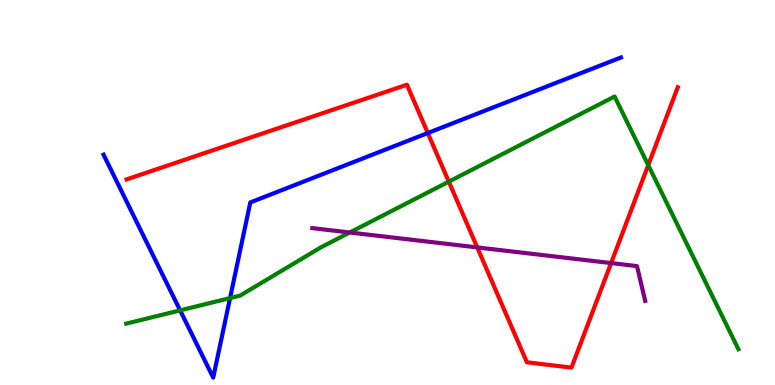[{'lines': ['blue', 'red'], 'intersections': [{'x': 5.52, 'y': 6.54}]}, {'lines': ['green', 'red'], 'intersections': [{'x': 5.79, 'y': 5.28}, {'x': 8.36, 'y': 5.71}]}, {'lines': ['purple', 'red'], 'intersections': [{'x': 6.16, 'y': 3.57}, {'x': 7.89, 'y': 3.17}]}, {'lines': ['blue', 'green'], 'intersections': [{'x': 2.32, 'y': 1.94}, {'x': 2.97, 'y': 2.26}]}, {'lines': ['blue', 'purple'], 'intersections': []}, {'lines': ['green', 'purple'], 'intersections': [{'x': 4.51, 'y': 3.96}]}]